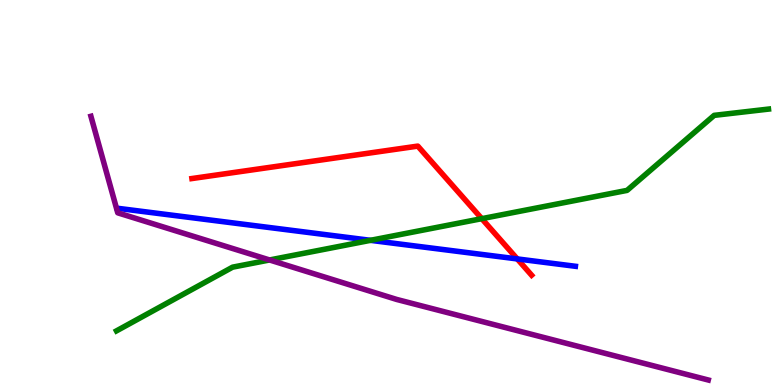[{'lines': ['blue', 'red'], 'intersections': [{'x': 6.67, 'y': 3.27}]}, {'lines': ['green', 'red'], 'intersections': [{'x': 6.22, 'y': 4.32}]}, {'lines': ['purple', 'red'], 'intersections': []}, {'lines': ['blue', 'green'], 'intersections': [{'x': 4.78, 'y': 3.76}]}, {'lines': ['blue', 'purple'], 'intersections': []}, {'lines': ['green', 'purple'], 'intersections': [{'x': 3.48, 'y': 3.25}]}]